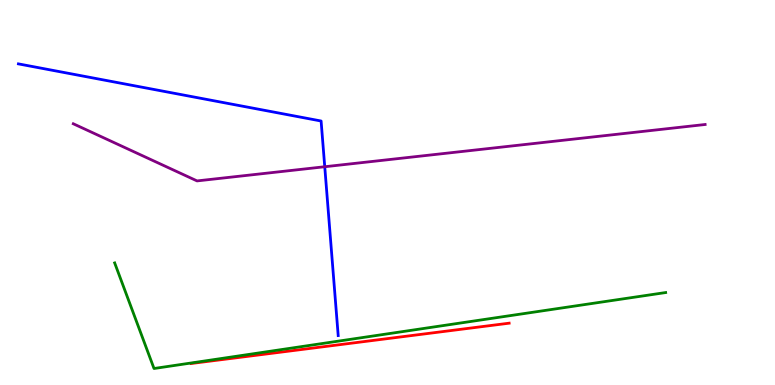[{'lines': ['blue', 'red'], 'intersections': []}, {'lines': ['green', 'red'], 'intersections': []}, {'lines': ['purple', 'red'], 'intersections': []}, {'lines': ['blue', 'green'], 'intersections': []}, {'lines': ['blue', 'purple'], 'intersections': [{'x': 4.19, 'y': 5.67}]}, {'lines': ['green', 'purple'], 'intersections': []}]